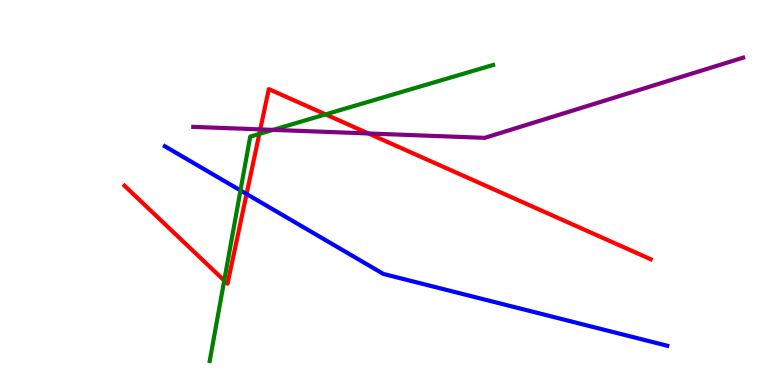[{'lines': ['blue', 'red'], 'intersections': [{'x': 3.18, 'y': 4.96}]}, {'lines': ['green', 'red'], 'intersections': [{'x': 2.89, 'y': 2.71}, {'x': 3.35, 'y': 6.52}, {'x': 4.2, 'y': 7.03}]}, {'lines': ['purple', 'red'], 'intersections': [{'x': 3.36, 'y': 6.64}, {'x': 4.75, 'y': 6.53}]}, {'lines': ['blue', 'green'], 'intersections': [{'x': 3.1, 'y': 5.05}]}, {'lines': ['blue', 'purple'], 'intersections': []}, {'lines': ['green', 'purple'], 'intersections': [{'x': 3.52, 'y': 6.63}]}]